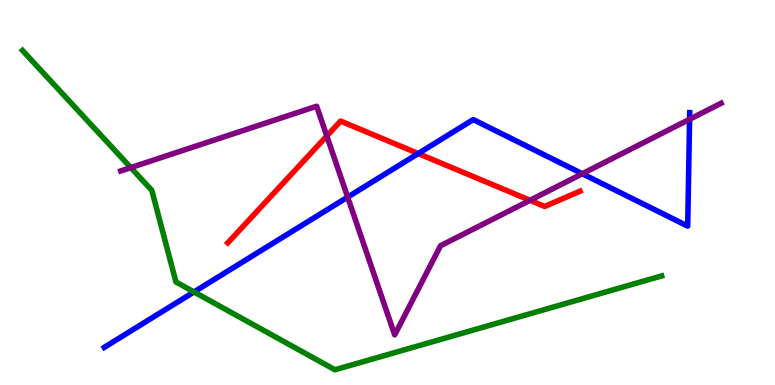[{'lines': ['blue', 'red'], 'intersections': [{'x': 5.4, 'y': 6.01}]}, {'lines': ['green', 'red'], 'intersections': []}, {'lines': ['purple', 'red'], 'intersections': [{'x': 4.22, 'y': 6.47}, {'x': 6.84, 'y': 4.8}]}, {'lines': ['blue', 'green'], 'intersections': [{'x': 2.5, 'y': 2.42}]}, {'lines': ['blue', 'purple'], 'intersections': [{'x': 4.49, 'y': 4.88}, {'x': 7.51, 'y': 5.49}, {'x': 8.9, 'y': 6.9}]}, {'lines': ['green', 'purple'], 'intersections': [{'x': 1.69, 'y': 5.65}]}]